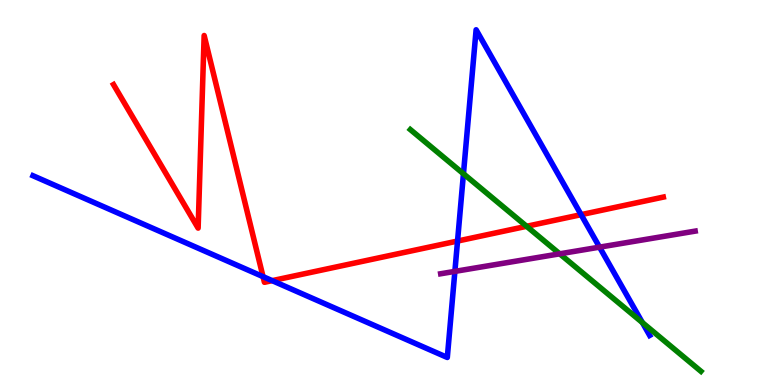[{'lines': ['blue', 'red'], 'intersections': [{'x': 3.39, 'y': 2.81}, {'x': 3.51, 'y': 2.71}, {'x': 5.9, 'y': 3.74}, {'x': 7.5, 'y': 4.42}]}, {'lines': ['green', 'red'], 'intersections': [{'x': 6.8, 'y': 4.12}]}, {'lines': ['purple', 'red'], 'intersections': []}, {'lines': ['blue', 'green'], 'intersections': [{'x': 5.98, 'y': 5.49}, {'x': 8.29, 'y': 1.62}]}, {'lines': ['blue', 'purple'], 'intersections': [{'x': 5.87, 'y': 2.95}, {'x': 7.74, 'y': 3.58}]}, {'lines': ['green', 'purple'], 'intersections': [{'x': 7.22, 'y': 3.41}]}]